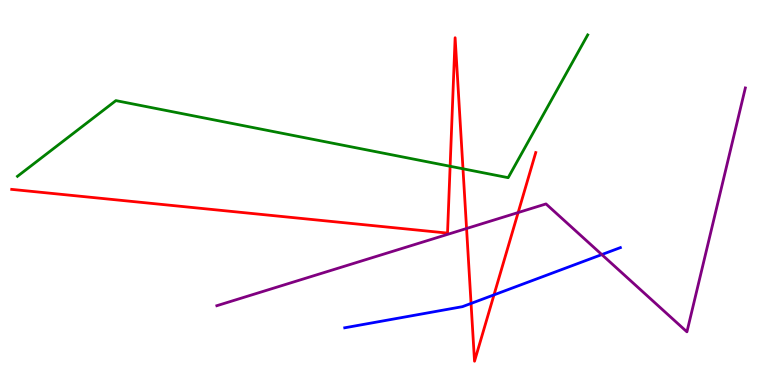[{'lines': ['blue', 'red'], 'intersections': [{'x': 6.08, 'y': 2.12}, {'x': 6.37, 'y': 2.34}]}, {'lines': ['green', 'red'], 'intersections': [{'x': 5.81, 'y': 5.68}, {'x': 5.97, 'y': 5.62}]}, {'lines': ['purple', 'red'], 'intersections': [{'x': 6.02, 'y': 4.06}, {'x': 6.69, 'y': 4.48}]}, {'lines': ['blue', 'green'], 'intersections': []}, {'lines': ['blue', 'purple'], 'intersections': [{'x': 7.77, 'y': 3.39}]}, {'lines': ['green', 'purple'], 'intersections': []}]